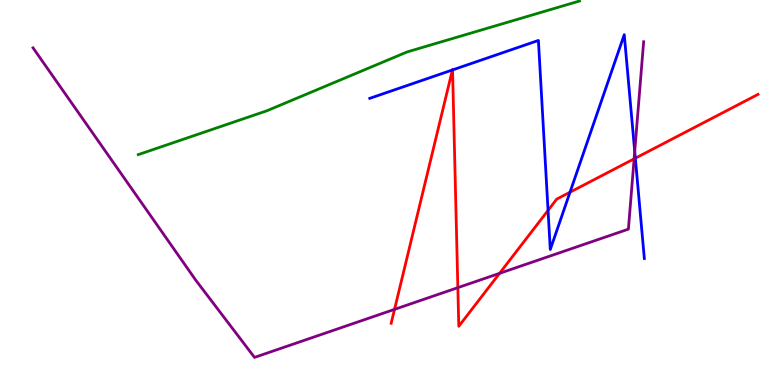[{'lines': ['blue', 'red'], 'intersections': [{'x': 5.84, 'y': 8.18}, {'x': 5.84, 'y': 8.18}, {'x': 7.07, 'y': 4.54}, {'x': 7.36, 'y': 5.01}, {'x': 8.2, 'y': 5.89}]}, {'lines': ['green', 'red'], 'intersections': []}, {'lines': ['purple', 'red'], 'intersections': [{'x': 5.09, 'y': 1.96}, {'x': 5.91, 'y': 2.53}, {'x': 6.45, 'y': 2.9}, {'x': 8.18, 'y': 5.87}]}, {'lines': ['blue', 'green'], 'intersections': []}, {'lines': ['blue', 'purple'], 'intersections': [{'x': 8.19, 'y': 6.07}]}, {'lines': ['green', 'purple'], 'intersections': []}]